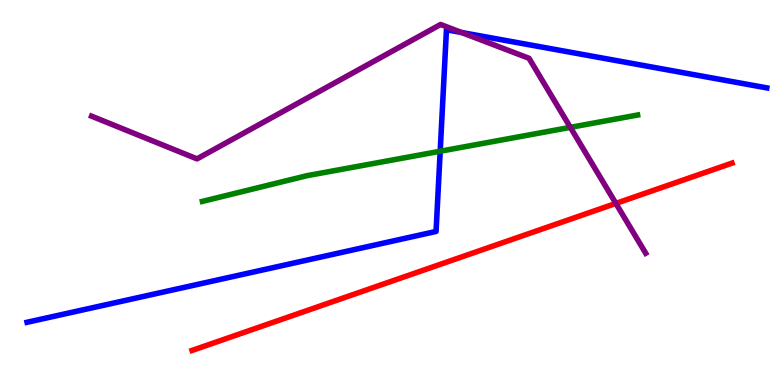[{'lines': ['blue', 'red'], 'intersections': []}, {'lines': ['green', 'red'], 'intersections': []}, {'lines': ['purple', 'red'], 'intersections': [{'x': 7.95, 'y': 4.72}]}, {'lines': ['blue', 'green'], 'intersections': [{'x': 5.68, 'y': 6.07}]}, {'lines': ['blue', 'purple'], 'intersections': [{'x': 5.95, 'y': 9.16}]}, {'lines': ['green', 'purple'], 'intersections': [{'x': 7.36, 'y': 6.69}]}]